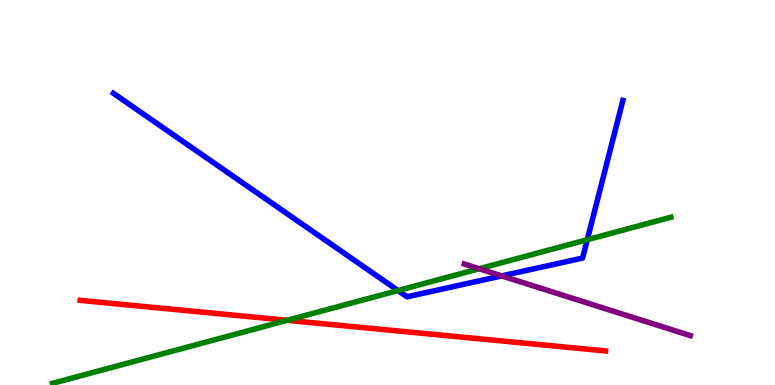[{'lines': ['blue', 'red'], 'intersections': []}, {'lines': ['green', 'red'], 'intersections': [{'x': 3.71, 'y': 1.68}]}, {'lines': ['purple', 'red'], 'intersections': []}, {'lines': ['blue', 'green'], 'intersections': [{'x': 5.14, 'y': 2.45}, {'x': 7.58, 'y': 3.77}]}, {'lines': ['blue', 'purple'], 'intersections': [{'x': 6.47, 'y': 2.83}]}, {'lines': ['green', 'purple'], 'intersections': [{'x': 6.18, 'y': 3.02}]}]